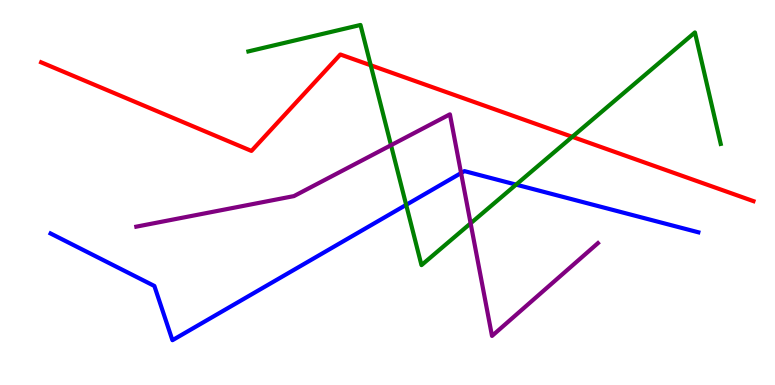[{'lines': ['blue', 'red'], 'intersections': []}, {'lines': ['green', 'red'], 'intersections': [{'x': 4.78, 'y': 8.3}, {'x': 7.38, 'y': 6.45}]}, {'lines': ['purple', 'red'], 'intersections': []}, {'lines': ['blue', 'green'], 'intersections': [{'x': 5.24, 'y': 4.68}, {'x': 6.66, 'y': 5.2}]}, {'lines': ['blue', 'purple'], 'intersections': [{'x': 5.95, 'y': 5.5}]}, {'lines': ['green', 'purple'], 'intersections': [{'x': 5.05, 'y': 6.23}, {'x': 6.07, 'y': 4.2}]}]